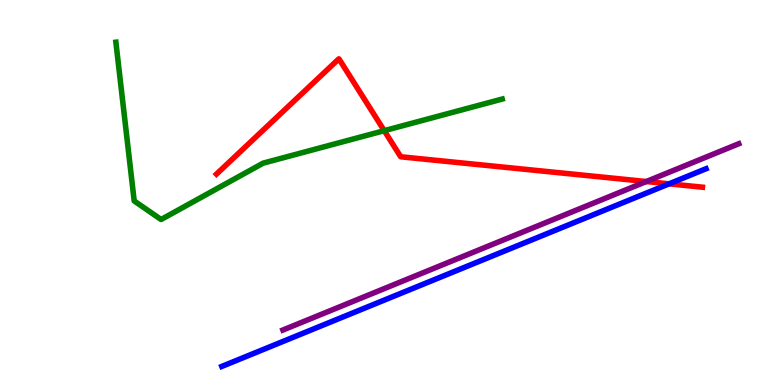[{'lines': ['blue', 'red'], 'intersections': [{'x': 8.63, 'y': 5.23}]}, {'lines': ['green', 'red'], 'intersections': [{'x': 4.96, 'y': 6.61}]}, {'lines': ['purple', 'red'], 'intersections': [{'x': 8.34, 'y': 5.28}]}, {'lines': ['blue', 'green'], 'intersections': []}, {'lines': ['blue', 'purple'], 'intersections': []}, {'lines': ['green', 'purple'], 'intersections': []}]